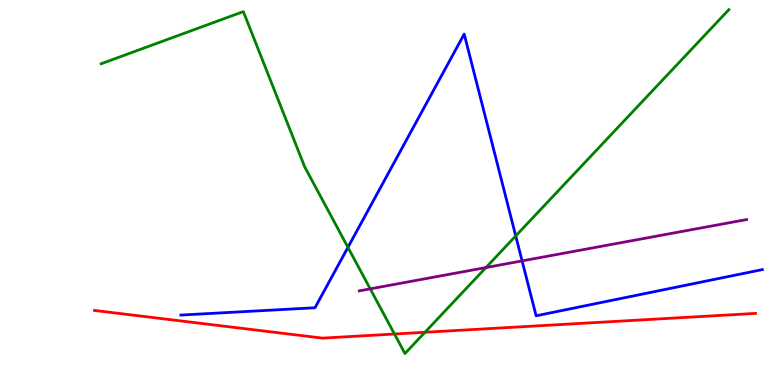[{'lines': ['blue', 'red'], 'intersections': []}, {'lines': ['green', 'red'], 'intersections': [{'x': 5.09, 'y': 1.32}, {'x': 5.48, 'y': 1.37}]}, {'lines': ['purple', 'red'], 'intersections': []}, {'lines': ['blue', 'green'], 'intersections': [{'x': 4.49, 'y': 3.58}, {'x': 6.65, 'y': 3.87}]}, {'lines': ['blue', 'purple'], 'intersections': [{'x': 6.74, 'y': 3.22}]}, {'lines': ['green', 'purple'], 'intersections': [{'x': 4.78, 'y': 2.5}, {'x': 6.27, 'y': 3.05}]}]